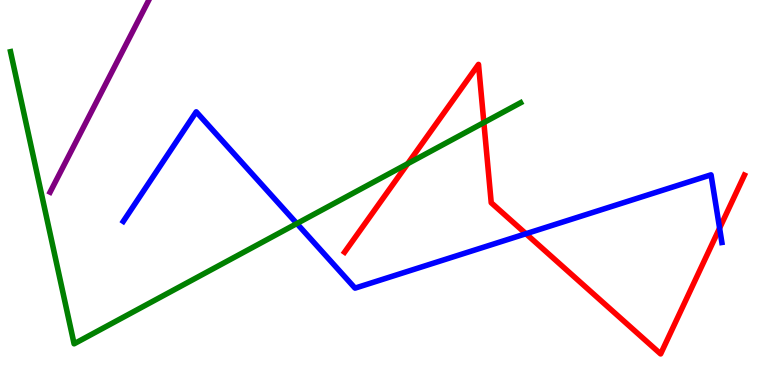[{'lines': ['blue', 'red'], 'intersections': [{'x': 6.79, 'y': 3.93}, {'x': 9.28, 'y': 4.07}]}, {'lines': ['green', 'red'], 'intersections': [{'x': 5.26, 'y': 5.75}, {'x': 6.24, 'y': 6.82}]}, {'lines': ['purple', 'red'], 'intersections': []}, {'lines': ['blue', 'green'], 'intersections': [{'x': 3.83, 'y': 4.19}]}, {'lines': ['blue', 'purple'], 'intersections': []}, {'lines': ['green', 'purple'], 'intersections': []}]